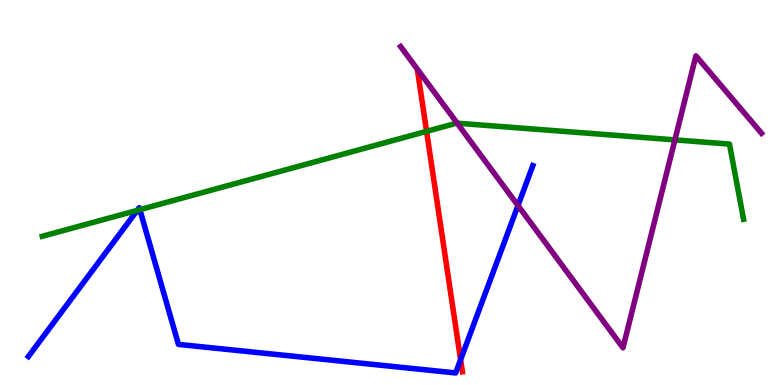[{'lines': ['blue', 'red'], 'intersections': [{'x': 5.94, 'y': 0.658}]}, {'lines': ['green', 'red'], 'intersections': [{'x': 5.5, 'y': 6.59}]}, {'lines': ['purple', 'red'], 'intersections': []}, {'lines': ['blue', 'green'], 'intersections': [{'x': 1.77, 'y': 4.54}, {'x': 1.8, 'y': 4.55}]}, {'lines': ['blue', 'purple'], 'intersections': [{'x': 6.68, 'y': 4.66}]}, {'lines': ['green', 'purple'], 'intersections': [{'x': 5.9, 'y': 6.8}, {'x': 8.71, 'y': 6.37}]}]